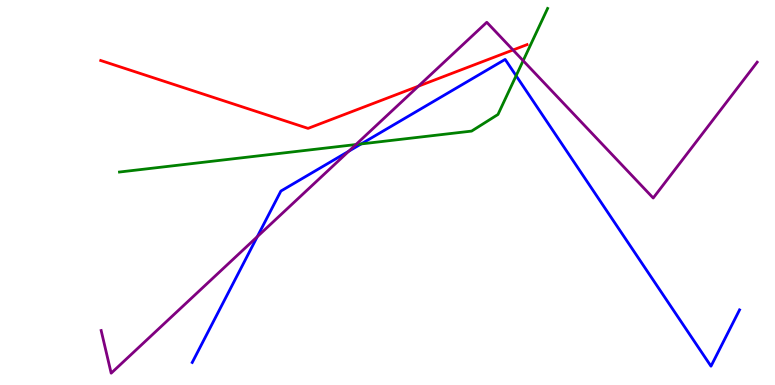[{'lines': ['blue', 'red'], 'intersections': []}, {'lines': ['green', 'red'], 'intersections': []}, {'lines': ['purple', 'red'], 'intersections': [{'x': 5.4, 'y': 7.76}, {'x': 6.62, 'y': 8.7}]}, {'lines': ['blue', 'green'], 'intersections': [{'x': 4.66, 'y': 6.26}, {'x': 6.66, 'y': 8.03}]}, {'lines': ['blue', 'purple'], 'intersections': [{'x': 3.32, 'y': 3.85}, {'x': 4.5, 'y': 6.07}]}, {'lines': ['green', 'purple'], 'intersections': [{'x': 4.59, 'y': 6.25}, {'x': 6.75, 'y': 8.42}]}]